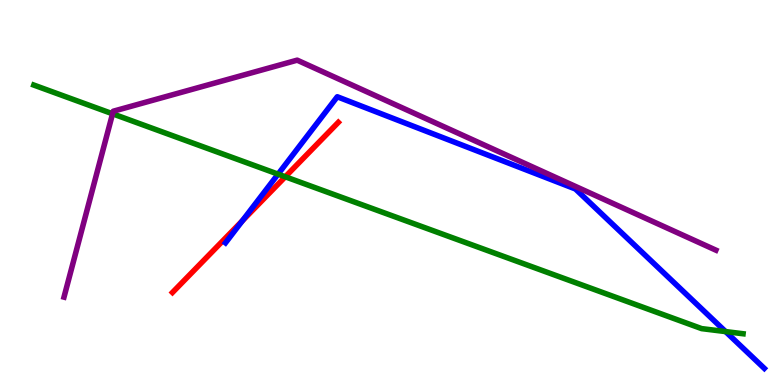[{'lines': ['blue', 'red'], 'intersections': [{'x': 3.13, 'y': 4.27}]}, {'lines': ['green', 'red'], 'intersections': [{'x': 3.68, 'y': 5.41}]}, {'lines': ['purple', 'red'], 'intersections': []}, {'lines': ['blue', 'green'], 'intersections': [{'x': 3.59, 'y': 5.48}, {'x': 9.36, 'y': 1.39}]}, {'lines': ['blue', 'purple'], 'intersections': []}, {'lines': ['green', 'purple'], 'intersections': [{'x': 1.45, 'y': 7.04}]}]